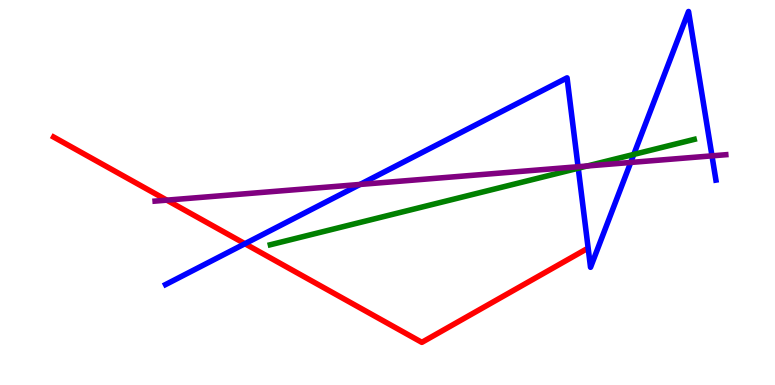[{'lines': ['blue', 'red'], 'intersections': [{'x': 3.16, 'y': 3.67}]}, {'lines': ['green', 'red'], 'intersections': []}, {'lines': ['purple', 'red'], 'intersections': [{'x': 2.15, 'y': 4.8}]}, {'lines': ['blue', 'green'], 'intersections': [{'x': 7.46, 'y': 5.63}, {'x': 8.18, 'y': 5.99}]}, {'lines': ['blue', 'purple'], 'intersections': [{'x': 4.65, 'y': 5.21}, {'x': 7.46, 'y': 5.67}, {'x': 8.14, 'y': 5.78}, {'x': 9.19, 'y': 5.95}]}, {'lines': ['green', 'purple'], 'intersections': [{'x': 7.58, 'y': 5.69}]}]